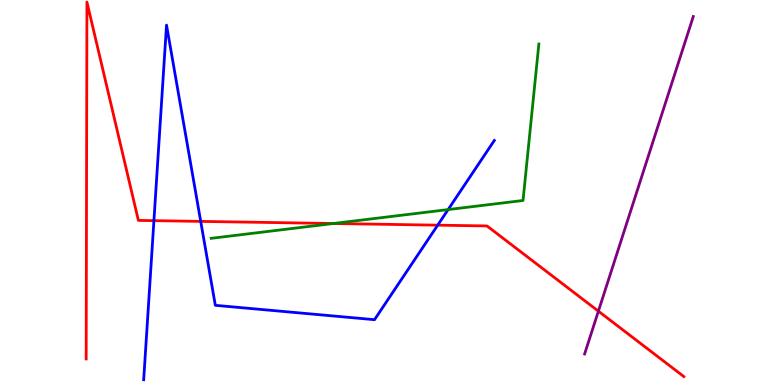[{'lines': ['blue', 'red'], 'intersections': [{'x': 1.99, 'y': 4.27}, {'x': 2.59, 'y': 4.25}, {'x': 5.65, 'y': 4.15}]}, {'lines': ['green', 'red'], 'intersections': [{'x': 4.3, 'y': 4.19}]}, {'lines': ['purple', 'red'], 'intersections': [{'x': 7.72, 'y': 1.92}]}, {'lines': ['blue', 'green'], 'intersections': [{'x': 5.78, 'y': 4.56}]}, {'lines': ['blue', 'purple'], 'intersections': []}, {'lines': ['green', 'purple'], 'intersections': []}]